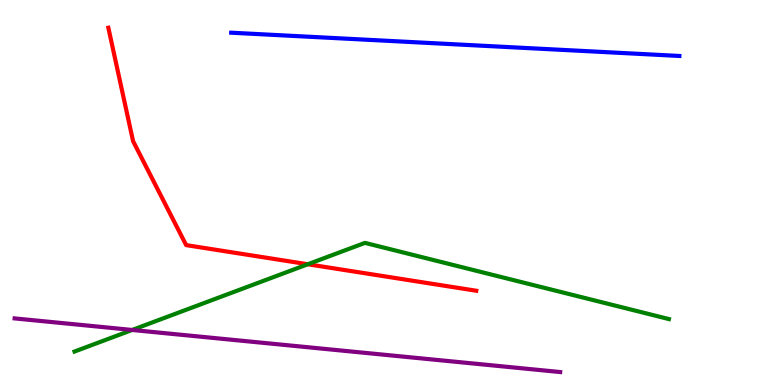[{'lines': ['blue', 'red'], 'intersections': []}, {'lines': ['green', 'red'], 'intersections': [{'x': 3.97, 'y': 3.14}]}, {'lines': ['purple', 'red'], 'intersections': []}, {'lines': ['blue', 'green'], 'intersections': []}, {'lines': ['blue', 'purple'], 'intersections': []}, {'lines': ['green', 'purple'], 'intersections': [{'x': 1.71, 'y': 1.43}]}]